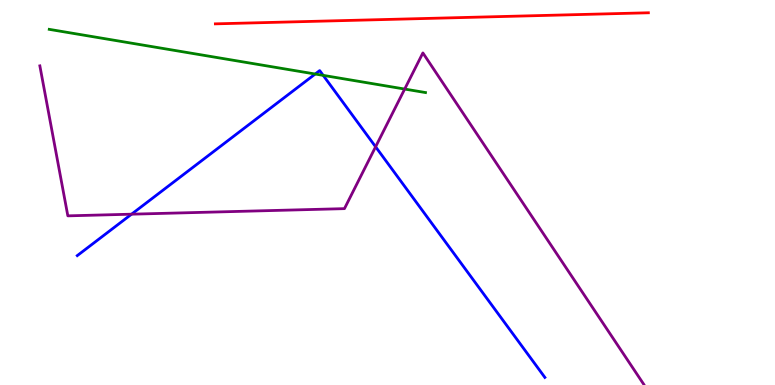[{'lines': ['blue', 'red'], 'intersections': []}, {'lines': ['green', 'red'], 'intersections': []}, {'lines': ['purple', 'red'], 'intersections': []}, {'lines': ['blue', 'green'], 'intersections': [{'x': 4.07, 'y': 8.08}, {'x': 4.17, 'y': 8.04}]}, {'lines': ['blue', 'purple'], 'intersections': [{'x': 1.7, 'y': 4.44}, {'x': 4.85, 'y': 6.19}]}, {'lines': ['green', 'purple'], 'intersections': [{'x': 5.22, 'y': 7.69}]}]